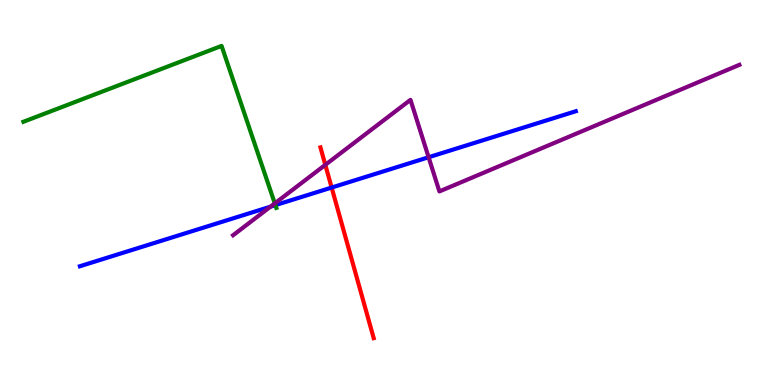[{'lines': ['blue', 'red'], 'intersections': [{'x': 4.28, 'y': 5.13}]}, {'lines': ['green', 'red'], 'intersections': []}, {'lines': ['purple', 'red'], 'intersections': [{'x': 4.2, 'y': 5.72}]}, {'lines': ['blue', 'green'], 'intersections': [{'x': 3.55, 'y': 4.67}]}, {'lines': ['blue', 'purple'], 'intersections': [{'x': 3.49, 'y': 4.63}, {'x': 5.53, 'y': 5.92}]}, {'lines': ['green', 'purple'], 'intersections': [{'x': 3.55, 'y': 4.72}]}]